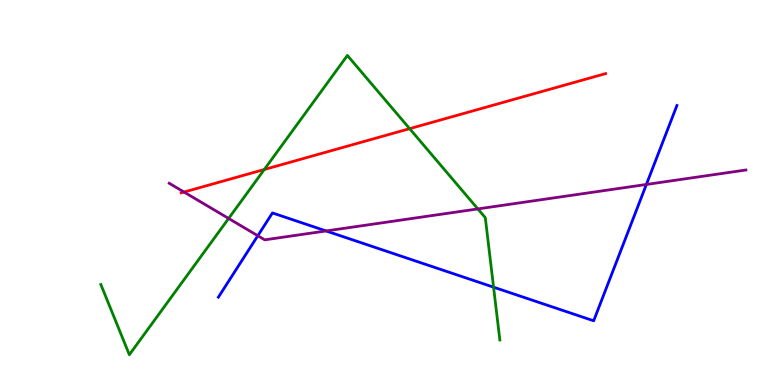[{'lines': ['blue', 'red'], 'intersections': []}, {'lines': ['green', 'red'], 'intersections': [{'x': 3.41, 'y': 5.6}, {'x': 5.29, 'y': 6.66}]}, {'lines': ['purple', 'red'], 'intersections': [{'x': 2.37, 'y': 5.01}]}, {'lines': ['blue', 'green'], 'intersections': [{'x': 6.37, 'y': 2.54}]}, {'lines': ['blue', 'purple'], 'intersections': [{'x': 3.33, 'y': 3.88}, {'x': 4.21, 'y': 4.0}, {'x': 8.34, 'y': 5.21}]}, {'lines': ['green', 'purple'], 'intersections': [{'x': 2.95, 'y': 4.33}, {'x': 6.17, 'y': 4.57}]}]